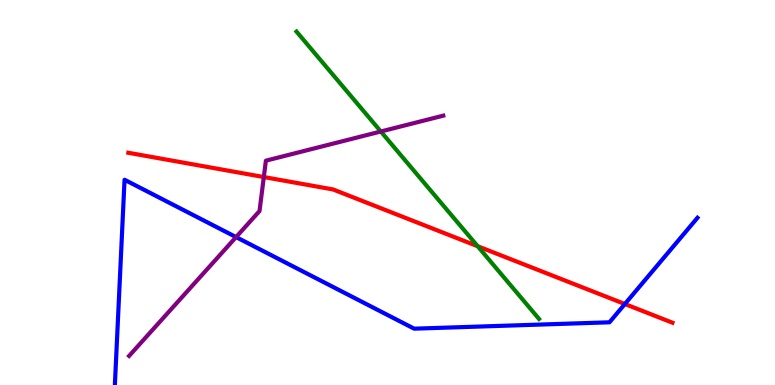[{'lines': ['blue', 'red'], 'intersections': [{'x': 8.06, 'y': 2.1}]}, {'lines': ['green', 'red'], 'intersections': [{'x': 6.16, 'y': 3.6}]}, {'lines': ['purple', 'red'], 'intersections': [{'x': 3.4, 'y': 5.4}]}, {'lines': ['blue', 'green'], 'intersections': []}, {'lines': ['blue', 'purple'], 'intersections': [{'x': 3.05, 'y': 3.84}]}, {'lines': ['green', 'purple'], 'intersections': [{'x': 4.91, 'y': 6.58}]}]